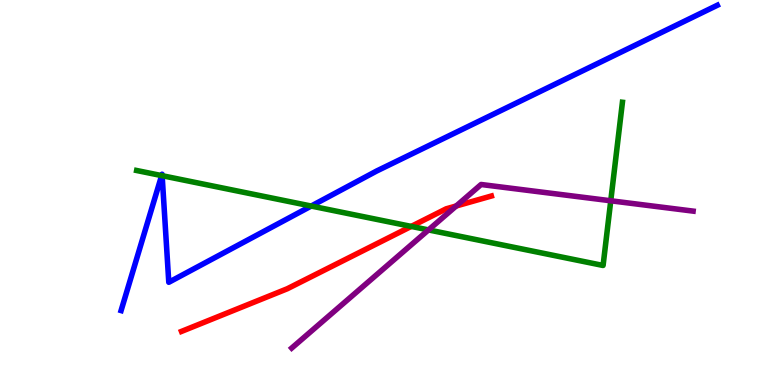[{'lines': ['blue', 'red'], 'intersections': []}, {'lines': ['green', 'red'], 'intersections': [{'x': 5.31, 'y': 4.12}]}, {'lines': ['purple', 'red'], 'intersections': [{'x': 5.89, 'y': 4.65}]}, {'lines': ['blue', 'green'], 'intersections': [{'x': 2.09, 'y': 5.44}, {'x': 2.09, 'y': 5.44}, {'x': 4.02, 'y': 4.65}]}, {'lines': ['blue', 'purple'], 'intersections': []}, {'lines': ['green', 'purple'], 'intersections': [{'x': 5.53, 'y': 4.03}, {'x': 7.88, 'y': 4.79}]}]